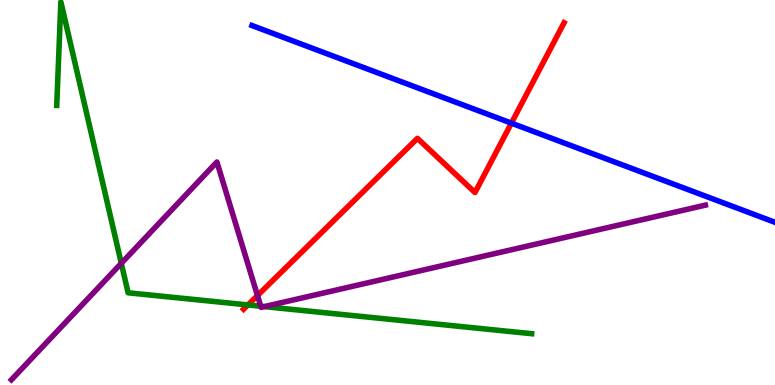[{'lines': ['blue', 'red'], 'intersections': [{'x': 6.6, 'y': 6.8}]}, {'lines': ['green', 'red'], 'intersections': [{'x': 3.2, 'y': 2.08}]}, {'lines': ['purple', 'red'], 'intersections': [{'x': 3.32, 'y': 2.32}]}, {'lines': ['blue', 'green'], 'intersections': []}, {'lines': ['blue', 'purple'], 'intersections': []}, {'lines': ['green', 'purple'], 'intersections': [{'x': 1.57, 'y': 3.16}, {'x': 3.36, 'y': 2.05}, {'x': 3.41, 'y': 2.04}]}]